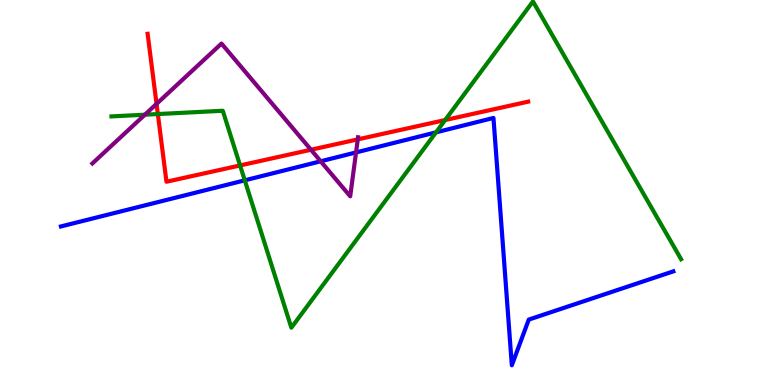[{'lines': ['blue', 'red'], 'intersections': []}, {'lines': ['green', 'red'], 'intersections': [{'x': 2.04, 'y': 7.04}, {'x': 3.1, 'y': 5.7}, {'x': 5.74, 'y': 6.88}]}, {'lines': ['purple', 'red'], 'intersections': [{'x': 2.02, 'y': 7.3}, {'x': 4.01, 'y': 6.11}, {'x': 4.62, 'y': 6.38}]}, {'lines': ['blue', 'green'], 'intersections': [{'x': 3.16, 'y': 5.32}, {'x': 5.63, 'y': 6.56}]}, {'lines': ['blue', 'purple'], 'intersections': [{'x': 4.14, 'y': 5.81}, {'x': 4.59, 'y': 6.04}]}, {'lines': ['green', 'purple'], 'intersections': [{'x': 1.87, 'y': 7.02}]}]